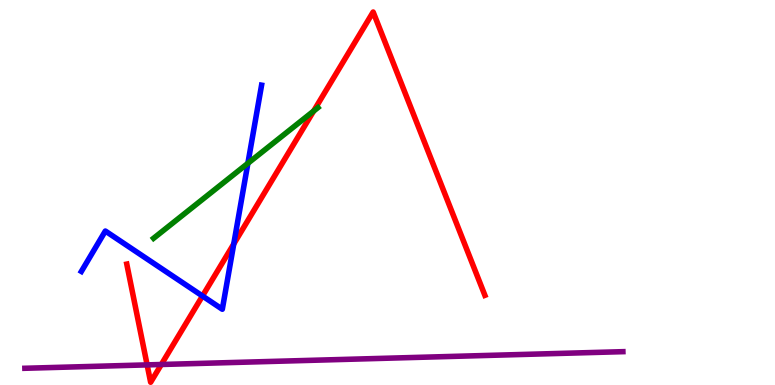[{'lines': ['blue', 'red'], 'intersections': [{'x': 2.61, 'y': 2.31}, {'x': 3.02, 'y': 3.66}]}, {'lines': ['green', 'red'], 'intersections': [{'x': 4.05, 'y': 7.12}]}, {'lines': ['purple', 'red'], 'intersections': [{'x': 1.9, 'y': 0.523}, {'x': 2.08, 'y': 0.533}]}, {'lines': ['blue', 'green'], 'intersections': [{'x': 3.2, 'y': 5.76}]}, {'lines': ['blue', 'purple'], 'intersections': []}, {'lines': ['green', 'purple'], 'intersections': []}]